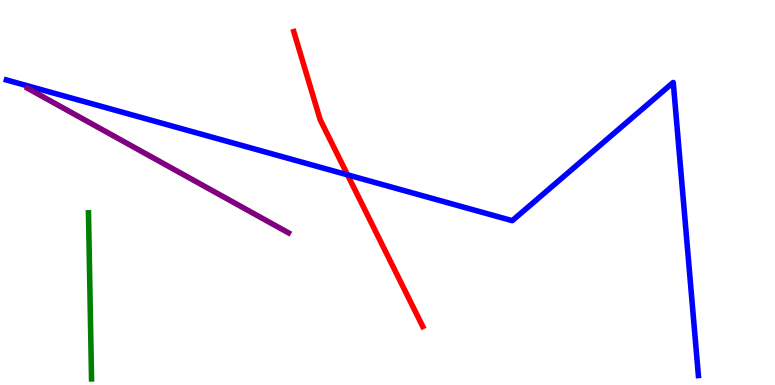[{'lines': ['blue', 'red'], 'intersections': [{'x': 4.48, 'y': 5.46}]}, {'lines': ['green', 'red'], 'intersections': []}, {'lines': ['purple', 'red'], 'intersections': []}, {'lines': ['blue', 'green'], 'intersections': []}, {'lines': ['blue', 'purple'], 'intersections': []}, {'lines': ['green', 'purple'], 'intersections': []}]